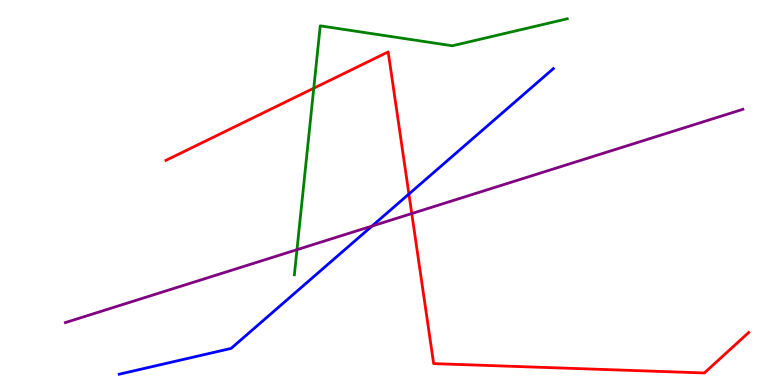[{'lines': ['blue', 'red'], 'intersections': [{'x': 5.28, 'y': 4.96}]}, {'lines': ['green', 'red'], 'intersections': [{'x': 4.05, 'y': 7.71}]}, {'lines': ['purple', 'red'], 'intersections': [{'x': 5.31, 'y': 4.45}]}, {'lines': ['blue', 'green'], 'intersections': []}, {'lines': ['blue', 'purple'], 'intersections': [{'x': 4.8, 'y': 4.13}]}, {'lines': ['green', 'purple'], 'intersections': [{'x': 3.83, 'y': 3.51}]}]